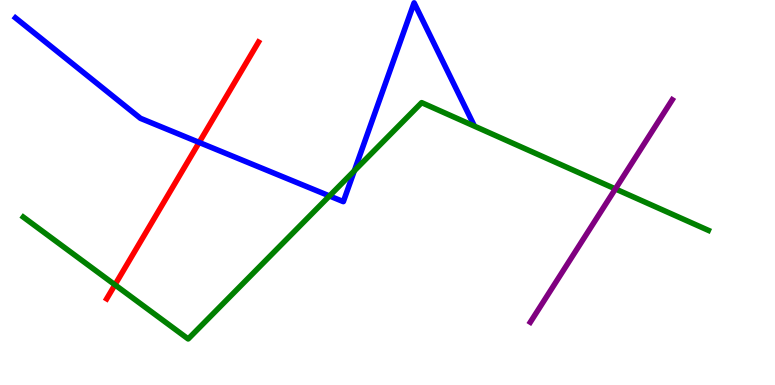[{'lines': ['blue', 'red'], 'intersections': [{'x': 2.57, 'y': 6.3}]}, {'lines': ['green', 'red'], 'intersections': [{'x': 1.48, 'y': 2.6}]}, {'lines': ['purple', 'red'], 'intersections': []}, {'lines': ['blue', 'green'], 'intersections': [{'x': 4.25, 'y': 4.91}, {'x': 4.57, 'y': 5.56}]}, {'lines': ['blue', 'purple'], 'intersections': []}, {'lines': ['green', 'purple'], 'intersections': [{'x': 7.94, 'y': 5.09}]}]